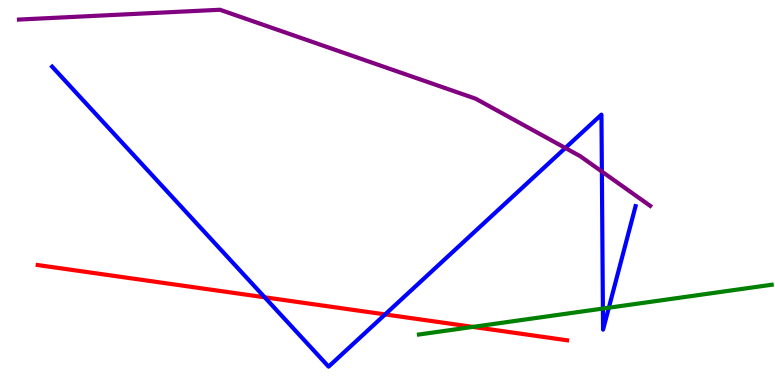[{'lines': ['blue', 'red'], 'intersections': [{'x': 3.42, 'y': 2.28}, {'x': 4.97, 'y': 1.83}]}, {'lines': ['green', 'red'], 'intersections': [{'x': 6.1, 'y': 1.51}]}, {'lines': ['purple', 'red'], 'intersections': []}, {'lines': ['blue', 'green'], 'intersections': [{'x': 7.78, 'y': 1.99}, {'x': 7.86, 'y': 2.01}]}, {'lines': ['blue', 'purple'], 'intersections': [{'x': 7.29, 'y': 6.16}, {'x': 7.77, 'y': 5.54}]}, {'lines': ['green', 'purple'], 'intersections': []}]